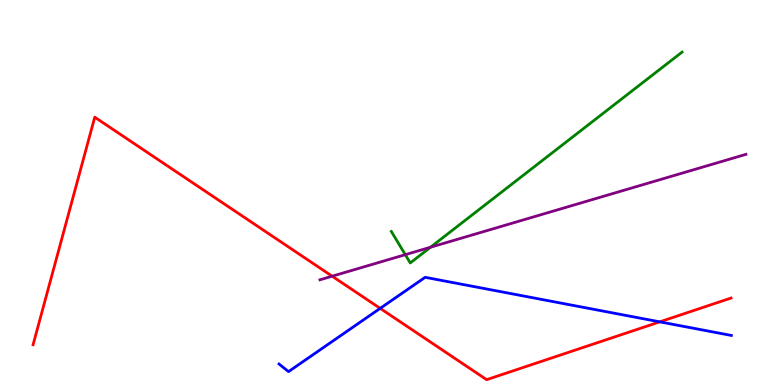[{'lines': ['blue', 'red'], 'intersections': [{'x': 4.91, 'y': 1.99}, {'x': 8.51, 'y': 1.64}]}, {'lines': ['green', 'red'], 'intersections': []}, {'lines': ['purple', 'red'], 'intersections': [{'x': 4.29, 'y': 2.83}]}, {'lines': ['blue', 'green'], 'intersections': []}, {'lines': ['blue', 'purple'], 'intersections': []}, {'lines': ['green', 'purple'], 'intersections': [{'x': 5.23, 'y': 3.39}, {'x': 5.55, 'y': 3.58}]}]